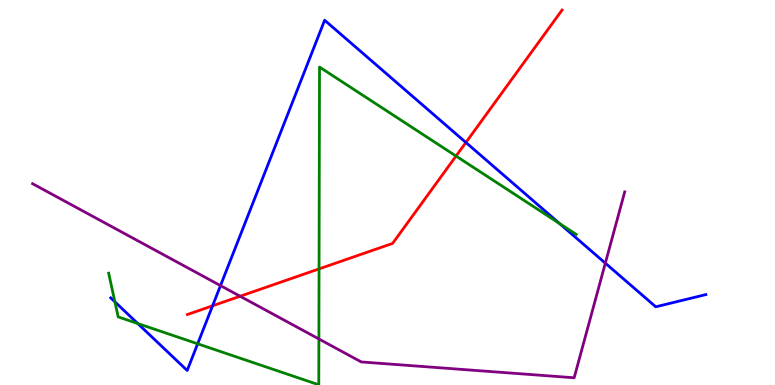[{'lines': ['blue', 'red'], 'intersections': [{'x': 2.74, 'y': 2.06}, {'x': 6.01, 'y': 6.3}]}, {'lines': ['green', 'red'], 'intersections': [{'x': 4.12, 'y': 3.02}, {'x': 5.88, 'y': 5.95}]}, {'lines': ['purple', 'red'], 'intersections': [{'x': 3.1, 'y': 2.31}]}, {'lines': ['blue', 'green'], 'intersections': [{'x': 1.48, 'y': 2.16}, {'x': 1.78, 'y': 1.6}, {'x': 2.55, 'y': 1.07}, {'x': 7.22, 'y': 4.19}]}, {'lines': ['blue', 'purple'], 'intersections': [{'x': 2.85, 'y': 2.58}, {'x': 7.81, 'y': 3.16}]}, {'lines': ['green', 'purple'], 'intersections': [{'x': 4.11, 'y': 1.2}]}]